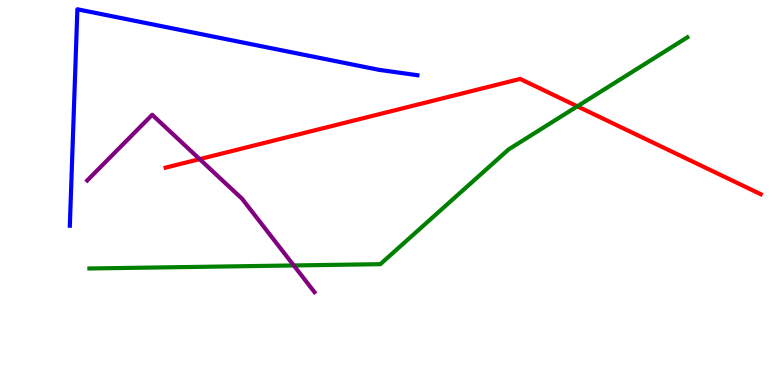[{'lines': ['blue', 'red'], 'intersections': []}, {'lines': ['green', 'red'], 'intersections': [{'x': 7.45, 'y': 7.24}]}, {'lines': ['purple', 'red'], 'intersections': [{'x': 2.58, 'y': 5.87}]}, {'lines': ['blue', 'green'], 'intersections': []}, {'lines': ['blue', 'purple'], 'intersections': []}, {'lines': ['green', 'purple'], 'intersections': [{'x': 3.79, 'y': 3.11}]}]